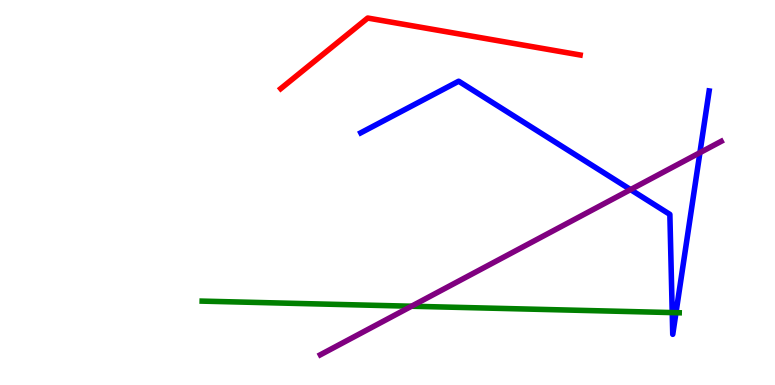[{'lines': ['blue', 'red'], 'intersections': []}, {'lines': ['green', 'red'], 'intersections': []}, {'lines': ['purple', 'red'], 'intersections': []}, {'lines': ['blue', 'green'], 'intersections': [{'x': 8.67, 'y': 1.88}, {'x': 8.72, 'y': 1.88}]}, {'lines': ['blue', 'purple'], 'intersections': [{'x': 8.14, 'y': 5.08}, {'x': 9.03, 'y': 6.03}]}, {'lines': ['green', 'purple'], 'intersections': [{'x': 5.31, 'y': 2.05}]}]